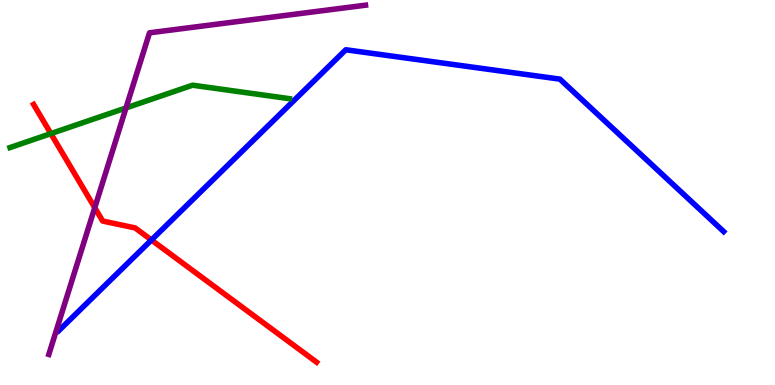[{'lines': ['blue', 'red'], 'intersections': [{'x': 1.95, 'y': 3.77}]}, {'lines': ['green', 'red'], 'intersections': [{'x': 0.656, 'y': 6.53}]}, {'lines': ['purple', 'red'], 'intersections': [{'x': 1.22, 'y': 4.61}]}, {'lines': ['blue', 'green'], 'intersections': []}, {'lines': ['blue', 'purple'], 'intersections': []}, {'lines': ['green', 'purple'], 'intersections': [{'x': 1.63, 'y': 7.2}]}]